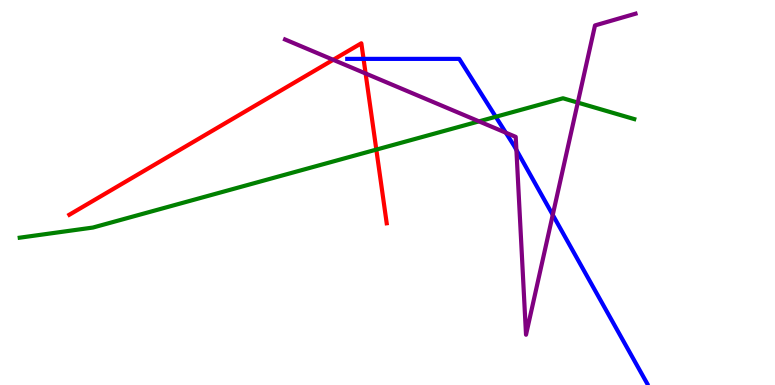[{'lines': ['blue', 'red'], 'intersections': [{'x': 4.69, 'y': 8.47}]}, {'lines': ['green', 'red'], 'intersections': [{'x': 4.86, 'y': 6.11}]}, {'lines': ['purple', 'red'], 'intersections': [{'x': 4.3, 'y': 8.45}, {'x': 4.72, 'y': 8.09}]}, {'lines': ['blue', 'green'], 'intersections': [{'x': 6.4, 'y': 6.97}]}, {'lines': ['blue', 'purple'], 'intersections': [{'x': 6.53, 'y': 6.55}, {'x': 6.66, 'y': 6.11}, {'x': 7.13, 'y': 4.42}]}, {'lines': ['green', 'purple'], 'intersections': [{'x': 6.18, 'y': 6.85}, {'x': 7.46, 'y': 7.34}]}]